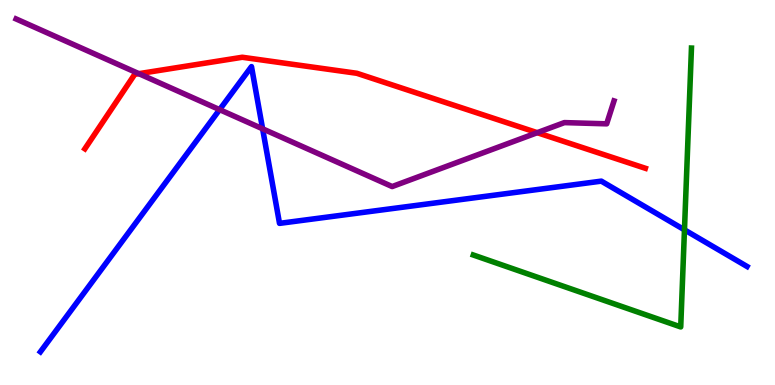[{'lines': ['blue', 'red'], 'intersections': []}, {'lines': ['green', 'red'], 'intersections': []}, {'lines': ['purple', 'red'], 'intersections': [{'x': 1.79, 'y': 8.09}, {'x': 6.93, 'y': 6.55}]}, {'lines': ['blue', 'green'], 'intersections': [{'x': 8.83, 'y': 4.03}]}, {'lines': ['blue', 'purple'], 'intersections': [{'x': 2.83, 'y': 7.15}, {'x': 3.39, 'y': 6.65}]}, {'lines': ['green', 'purple'], 'intersections': []}]